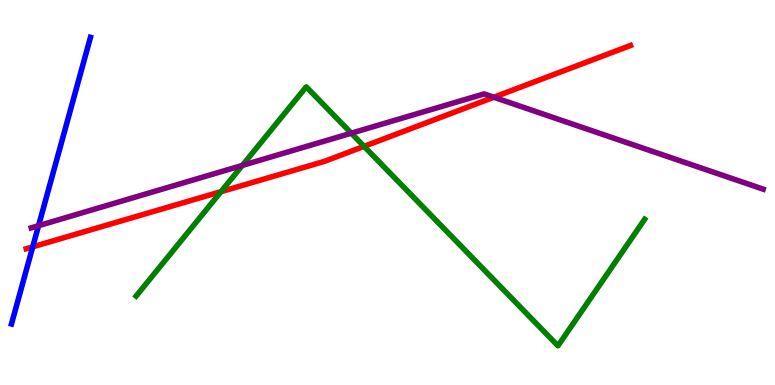[{'lines': ['blue', 'red'], 'intersections': [{'x': 0.422, 'y': 3.59}]}, {'lines': ['green', 'red'], 'intersections': [{'x': 2.85, 'y': 5.02}, {'x': 4.7, 'y': 6.2}]}, {'lines': ['purple', 'red'], 'intersections': [{'x': 6.37, 'y': 7.47}]}, {'lines': ['blue', 'green'], 'intersections': []}, {'lines': ['blue', 'purple'], 'intersections': [{'x': 0.498, 'y': 4.14}]}, {'lines': ['green', 'purple'], 'intersections': [{'x': 3.13, 'y': 5.7}, {'x': 4.53, 'y': 6.54}]}]